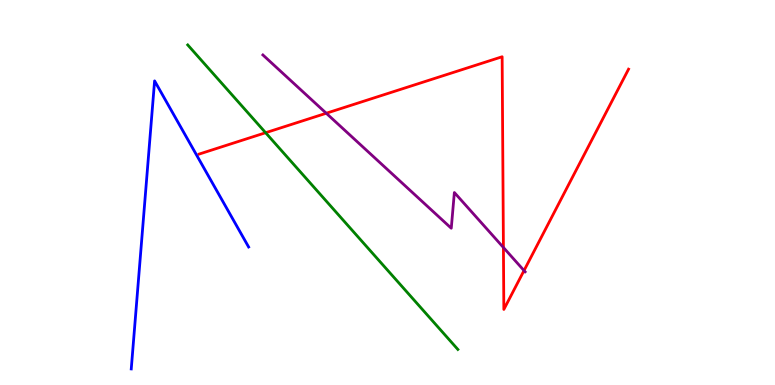[{'lines': ['blue', 'red'], 'intersections': []}, {'lines': ['green', 'red'], 'intersections': [{'x': 3.43, 'y': 6.55}]}, {'lines': ['purple', 'red'], 'intersections': [{'x': 4.21, 'y': 7.06}, {'x': 6.5, 'y': 3.57}, {'x': 6.76, 'y': 2.97}]}, {'lines': ['blue', 'green'], 'intersections': []}, {'lines': ['blue', 'purple'], 'intersections': []}, {'lines': ['green', 'purple'], 'intersections': []}]